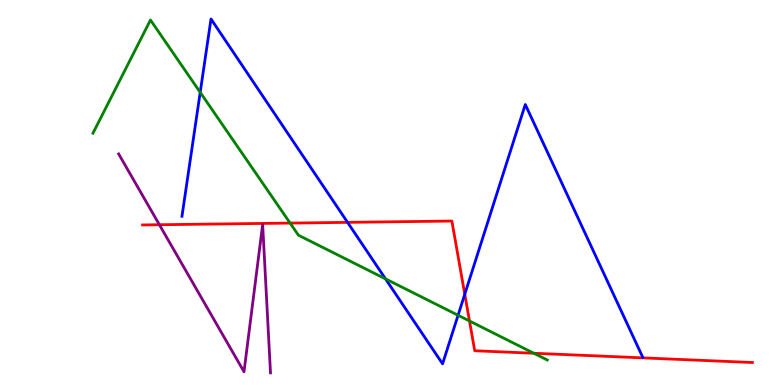[{'lines': ['blue', 'red'], 'intersections': [{'x': 4.48, 'y': 4.22}, {'x': 6.0, 'y': 2.36}]}, {'lines': ['green', 'red'], 'intersections': [{'x': 3.74, 'y': 4.21}, {'x': 6.06, 'y': 1.66}, {'x': 6.89, 'y': 0.825}]}, {'lines': ['purple', 'red'], 'intersections': [{'x': 2.06, 'y': 4.16}]}, {'lines': ['blue', 'green'], 'intersections': [{'x': 2.58, 'y': 7.6}, {'x': 4.97, 'y': 2.76}, {'x': 5.91, 'y': 1.81}]}, {'lines': ['blue', 'purple'], 'intersections': []}, {'lines': ['green', 'purple'], 'intersections': []}]